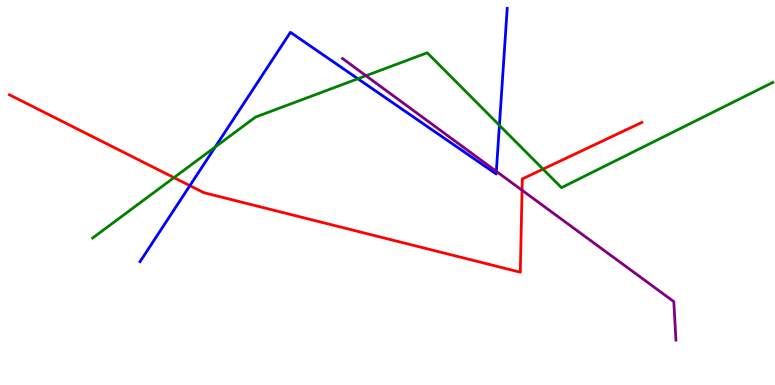[{'lines': ['blue', 'red'], 'intersections': [{'x': 2.45, 'y': 5.18}]}, {'lines': ['green', 'red'], 'intersections': [{'x': 2.24, 'y': 5.39}, {'x': 7.01, 'y': 5.61}]}, {'lines': ['purple', 'red'], 'intersections': [{'x': 6.74, 'y': 5.06}]}, {'lines': ['blue', 'green'], 'intersections': [{'x': 2.78, 'y': 6.18}, {'x': 4.62, 'y': 7.95}, {'x': 6.44, 'y': 6.75}]}, {'lines': ['blue', 'purple'], 'intersections': [{'x': 6.4, 'y': 5.55}]}, {'lines': ['green', 'purple'], 'intersections': [{'x': 4.72, 'y': 8.03}]}]